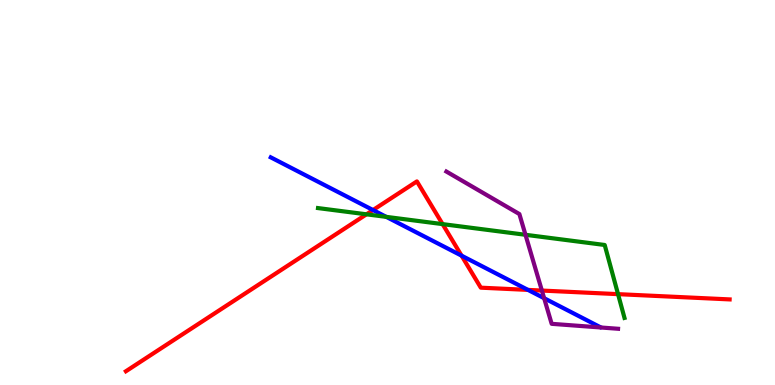[{'lines': ['blue', 'red'], 'intersections': [{'x': 4.81, 'y': 4.54}, {'x': 5.96, 'y': 3.36}, {'x': 6.81, 'y': 2.47}]}, {'lines': ['green', 'red'], 'intersections': [{'x': 4.73, 'y': 4.43}, {'x': 5.71, 'y': 4.18}, {'x': 7.97, 'y': 2.36}]}, {'lines': ['purple', 'red'], 'intersections': [{'x': 6.99, 'y': 2.45}]}, {'lines': ['blue', 'green'], 'intersections': [{'x': 4.98, 'y': 4.37}]}, {'lines': ['blue', 'purple'], 'intersections': [{'x': 7.02, 'y': 2.25}]}, {'lines': ['green', 'purple'], 'intersections': [{'x': 6.78, 'y': 3.9}]}]